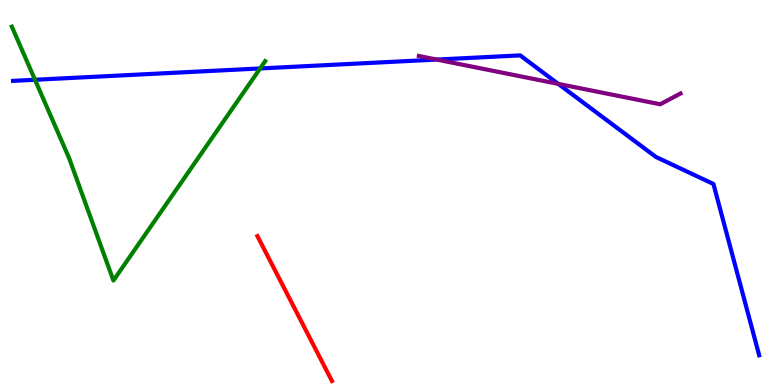[{'lines': ['blue', 'red'], 'intersections': []}, {'lines': ['green', 'red'], 'intersections': []}, {'lines': ['purple', 'red'], 'intersections': []}, {'lines': ['blue', 'green'], 'intersections': [{'x': 0.451, 'y': 7.93}, {'x': 3.36, 'y': 8.22}]}, {'lines': ['blue', 'purple'], 'intersections': [{'x': 5.64, 'y': 8.45}, {'x': 7.2, 'y': 7.82}]}, {'lines': ['green', 'purple'], 'intersections': []}]